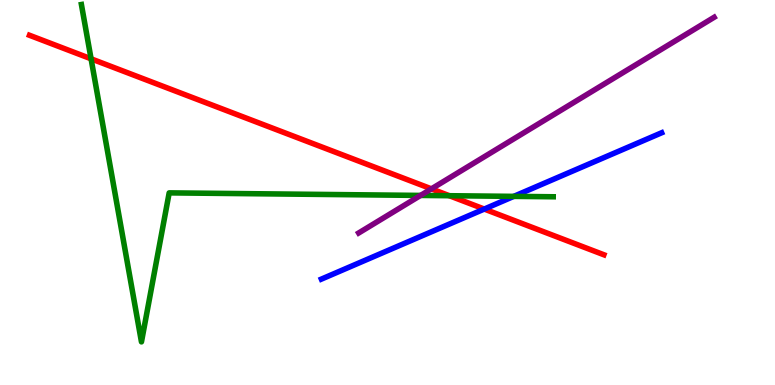[{'lines': ['blue', 'red'], 'intersections': [{'x': 6.25, 'y': 4.57}]}, {'lines': ['green', 'red'], 'intersections': [{'x': 1.18, 'y': 8.47}, {'x': 5.8, 'y': 4.92}]}, {'lines': ['purple', 'red'], 'intersections': [{'x': 5.57, 'y': 5.09}]}, {'lines': ['blue', 'green'], 'intersections': [{'x': 6.63, 'y': 4.9}]}, {'lines': ['blue', 'purple'], 'intersections': []}, {'lines': ['green', 'purple'], 'intersections': [{'x': 5.43, 'y': 4.92}]}]